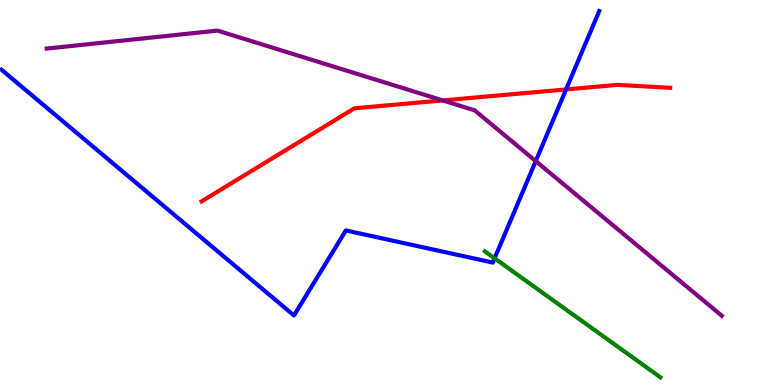[{'lines': ['blue', 'red'], 'intersections': [{'x': 7.3, 'y': 7.68}]}, {'lines': ['green', 'red'], 'intersections': []}, {'lines': ['purple', 'red'], 'intersections': [{'x': 5.71, 'y': 7.39}]}, {'lines': ['blue', 'green'], 'intersections': [{'x': 6.38, 'y': 3.29}]}, {'lines': ['blue', 'purple'], 'intersections': [{'x': 6.91, 'y': 5.82}]}, {'lines': ['green', 'purple'], 'intersections': []}]